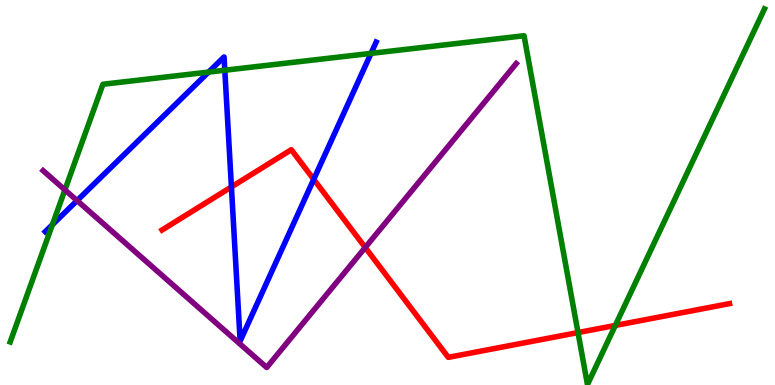[{'lines': ['blue', 'red'], 'intersections': [{'x': 2.99, 'y': 5.15}, {'x': 4.05, 'y': 5.34}]}, {'lines': ['green', 'red'], 'intersections': [{'x': 7.46, 'y': 1.36}, {'x': 7.94, 'y': 1.55}]}, {'lines': ['purple', 'red'], 'intersections': [{'x': 4.71, 'y': 3.57}]}, {'lines': ['blue', 'green'], 'intersections': [{'x': 0.676, 'y': 4.16}, {'x': 2.69, 'y': 8.13}, {'x': 2.9, 'y': 8.18}, {'x': 4.79, 'y': 8.61}]}, {'lines': ['blue', 'purple'], 'intersections': [{'x': 0.995, 'y': 4.79}]}, {'lines': ['green', 'purple'], 'intersections': [{'x': 0.838, 'y': 5.07}]}]